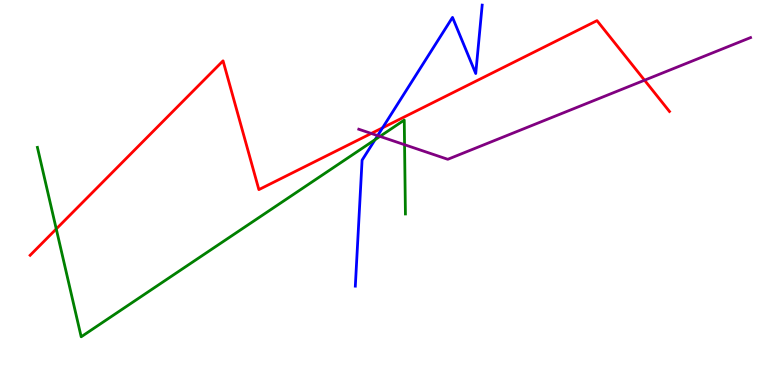[{'lines': ['blue', 'red'], 'intersections': [{'x': 4.94, 'y': 6.68}]}, {'lines': ['green', 'red'], 'intersections': [{'x': 0.726, 'y': 4.05}]}, {'lines': ['purple', 'red'], 'intersections': [{'x': 4.79, 'y': 6.53}, {'x': 8.32, 'y': 7.92}]}, {'lines': ['blue', 'green'], 'intersections': [{'x': 4.84, 'y': 6.37}]}, {'lines': ['blue', 'purple'], 'intersections': [{'x': 4.87, 'y': 6.48}]}, {'lines': ['green', 'purple'], 'intersections': [{'x': 4.9, 'y': 6.46}, {'x': 5.22, 'y': 6.24}]}]